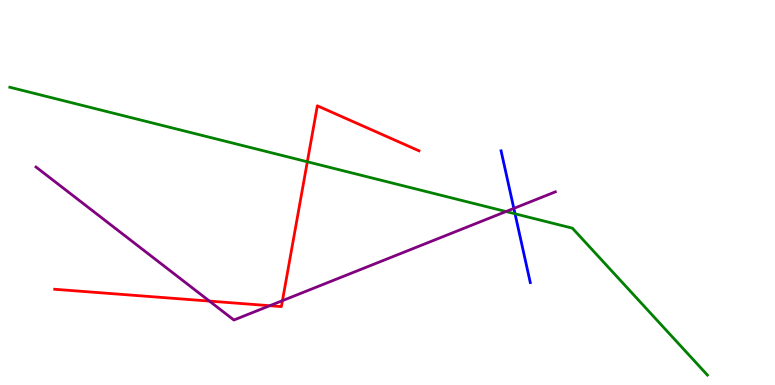[{'lines': ['blue', 'red'], 'intersections': []}, {'lines': ['green', 'red'], 'intersections': [{'x': 3.97, 'y': 5.8}]}, {'lines': ['purple', 'red'], 'intersections': [{'x': 2.7, 'y': 2.18}, {'x': 3.48, 'y': 2.06}, {'x': 3.64, 'y': 2.19}]}, {'lines': ['blue', 'green'], 'intersections': [{'x': 6.65, 'y': 4.45}]}, {'lines': ['blue', 'purple'], 'intersections': [{'x': 6.63, 'y': 4.59}]}, {'lines': ['green', 'purple'], 'intersections': [{'x': 6.53, 'y': 4.51}]}]